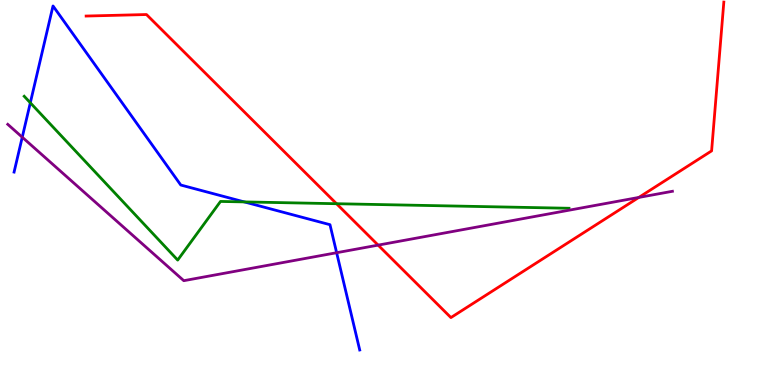[{'lines': ['blue', 'red'], 'intersections': []}, {'lines': ['green', 'red'], 'intersections': [{'x': 4.34, 'y': 4.71}]}, {'lines': ['purple', 'red'], 'intersections': [{'x': 4.88, 'y': 3.63}, {'x': 8.24, 'y': 4.87}]}, {'lines': ['blue', 'green'], 'intersections': [{'x': 0.391, 'y': 7.33}, {'x': 3.15, 'y': 4.76}]}, {'lines': ['blue', 'purple'], 'intersections': [{'x': 0.287, 'y': 6.44}, {'x': 4.34, 'y': 3.44}]}, {'lines': ['green', 'purple'], 'intersections': []}]